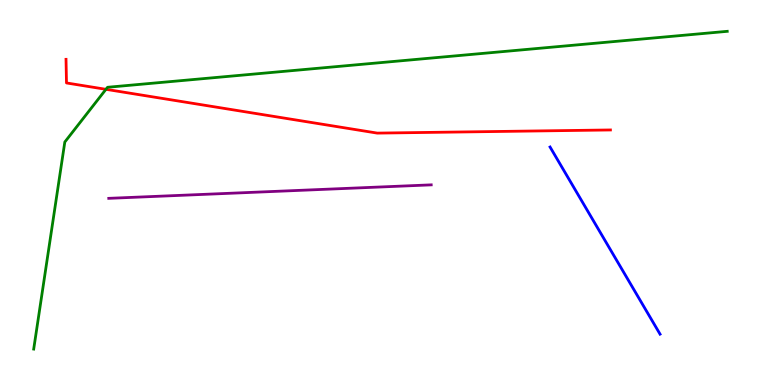[{'lines': ['blue', 'red'], 'intersections': []}, {'lines': ['green', 'red'], 'intersections': [{'x': 1.37, 'y': 7.68}]}, {'lines': ['purple', 'red'], 'intersections': []}, {'lines': ['blue', 'green'], 'intersections': []}, {'lines': ['blue', 'purple'], 'intersections': []}, {'lines': ['green', 'purple'], 'intersections': []}]